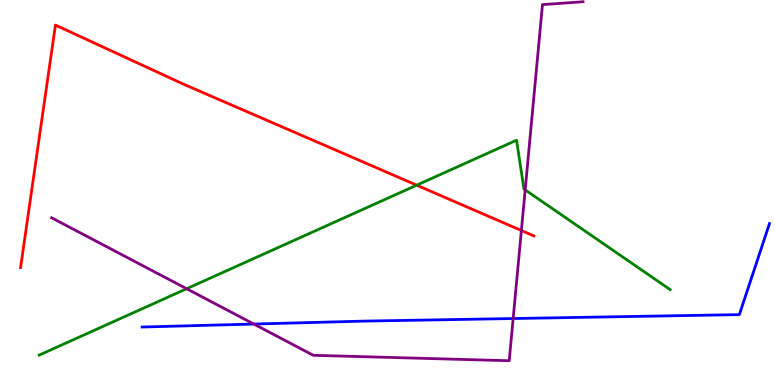[{'lines': ['blue', 'red'], 'intersections': []}, {'lines': ['green', 'red'], 'intersections': [{'x': 5.38, 'y': 5.19}]}, {'lines': ['purple', 'red'], 'intersections': [{'x': 6.73, 'y': 4.01}]}, {'lines': ['blue', 'green'], 'intersections': []}, {'lines': ['blue', 'purple'], 'intersections': [{'x': 3.28, 'y': 1.58}, {'x': 6.62, 'y': 1.73}]}, {'lines': ['green', 'purple'], 'intersections': [{'x': 2.41, 'y': 2.5}, {'x': 6.78, 'y': 5.07}]}]